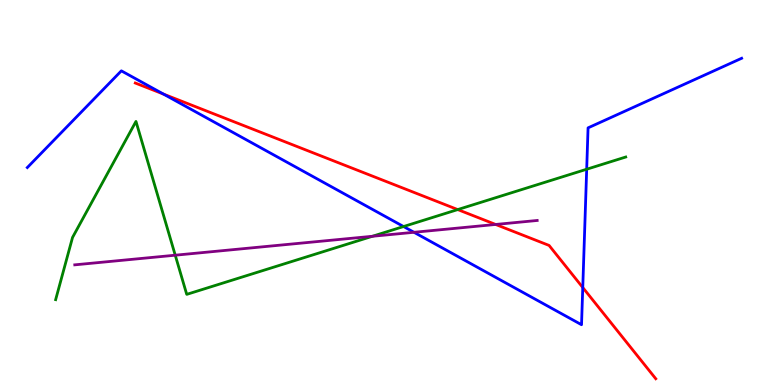[{'lines': ['blue', 'red'], 'intersections': [{'x': 2.11, 'y': 7.56}, {'x': 7.52, 'y': 2.53}]}, {'lines': ['green', 'red'], 'intersections': [{'x': 5.91, 'y': 4.56}]}, {'lines': ['purple', 'red'], 'intersections': [{'x': 6.4, 'y': 4.17}]}, {'lines': ['blue', 'green'], 'intersections': [{'x': 5.21, 'y': 4.12}, {'x': 7.57, 'y': 5.6}]}, {'lines': ['blue', 'purple'], 'intersections': [{'x': 5.34, 'y': 3.97}]}, {'lines': ['green', 'purple'], 'intersections': [{'x': 2.26, 'y': 3.37}, {'x': 4.8, 'y': 3.86}]}]